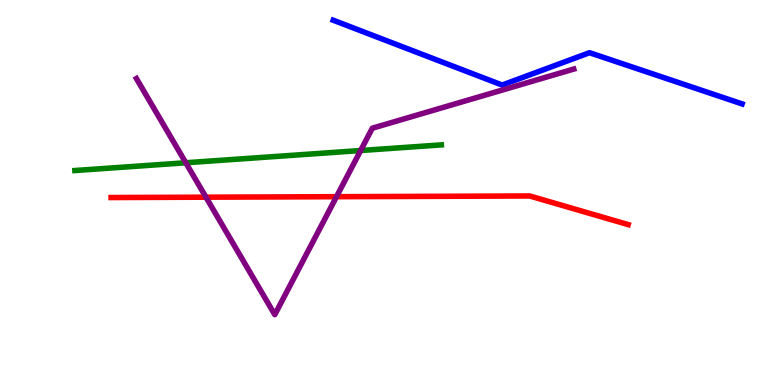[{'lines': ['blue', 'red'], 'intersections': []}, {'lines': ['green', 'red'], 'intersections': []}, {'lines': ['purple', 'red'], 'intersections': [{'x': 2.66, 'y': 4.88}, {'x': 4.34, 'y': 4.89}]}, {'lines': ['blue', 'green'], 'intersections': []}, {'lines': ['blue', 'purple'], 'intersections': []}, {'lines': ['green', 'purple'], 'intersections': [{'x': 2.4, 'y': 5.77}, {'x': 4.65, 'y': 6.09}]}]